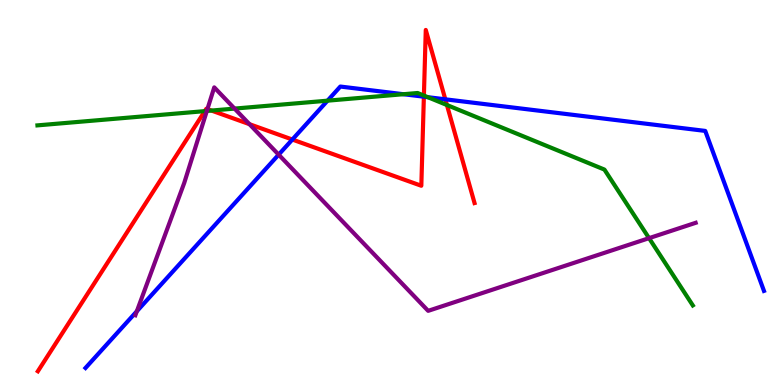[{'lines': ['blue', 'red'], 'intersections': [{'x': 3.77, 'y': 6.38}, {'x': 5.47, 'y': 7.49}, {'x': 5.75, 'y': 7.42}]}, {'lines': ['green', 'red'], 'intersections': [{'x': 2.64, 'y': 7.11}, {'x': 2.73, 'y': 7.13}, {'x': 5.47, 'y': 7.52}, {'x': 5.77, 'y': 7.27}]}, {'lines': ['purple', 'red'], 'intersections': [{'x': 2.68, 'y': 7.17}, {'x': 3.22, 'y': 6.77}]}, {'lines': ['blue', 'green'], 'intersections': [{'x': 4.23, 'y': 7.39}, {'x': 5.21, 'y': 7.55}, {'x': 5.52, 'y': 7.48}]}, {'lines': ['blue', 'purple'], 'intersections': [{'x': 1.77, 'y': 1.91}, {'x': 3.6, 'y': 5.98}]}, {'lines': ['green', 'purple'], 'intersections': [{'x': 2.67, 'y': 7.12}, {'x': 3.03, 'y': 7.18}, {'x': 8.37, 'y': 3.81}]}]